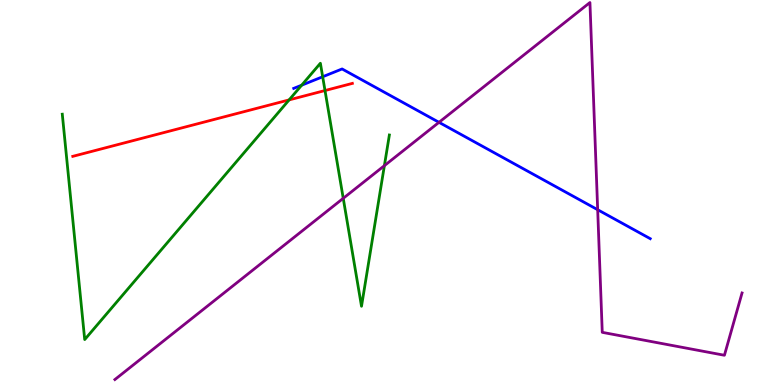[{'lines': ['blue', 'red'], 'intersections': []}, {'lines': ['green', 'red'], 'intersections': [{'x': 3.73, 'y': 7.41}, {'x': 4.19, 'y': 7.65}]}, {'lines': ['purple', 'red'], 'intersections': []}, {'lines': ['blue', 'green'], 'intersections': [{'x': 3.89, 'y': 7.79}, {'x': 4.16, 'y': 8.01}]}, {'lines': ['blue', 'purple'], 'intersections': [{'x': 5.66, 'y': 6.82}, {'x': 7.71, 'y': 4.55}]}, {'lines': ['green', 'purple'], 'intersections': [{'x': 4.43, 'y': 4.85}, {'x': 4.96, 'y': 5.7}]}]